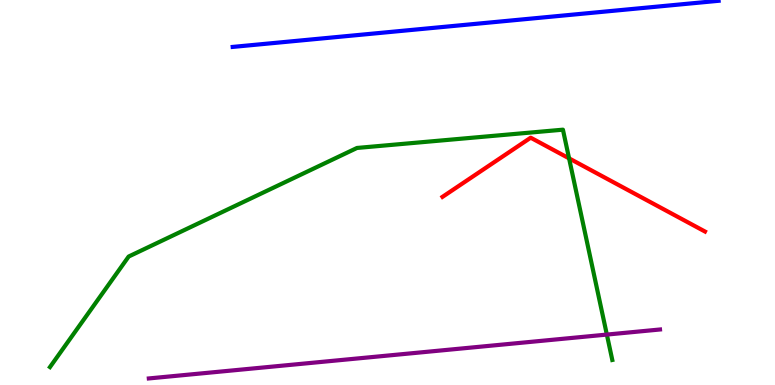[{'lines': ['blue', 'red'], 'intersections': []}, {'lines': ['green', 'red'], 'intersections': [{'x': 7.34, 'y': 5.89}]}, {'lines': ['purple', 'red'], 'intersections': []}, {'lines': ['blue', 'green'], 'intersections': []}, {'lines': ['blue', 'purple'], 'intersections': []}, {'lines': ['green', 'purple'], 'intersections': [{'x': 7.83, 'y': 1.31}]}]